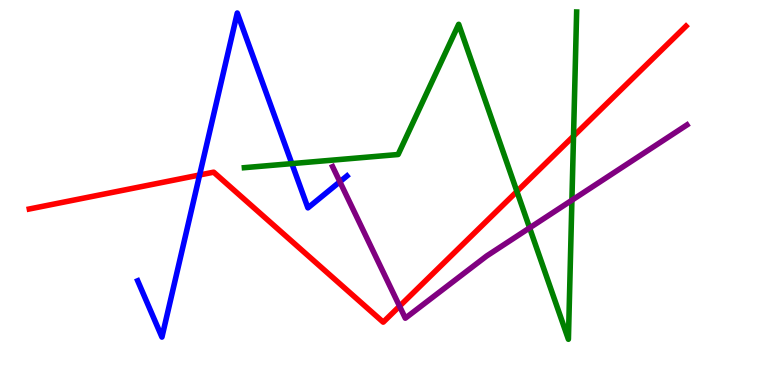[{'lines': ['blue', 'red'], 'intersections': [{'x': 2.58, 'y': 5.46}]}, {'lines': ['green', 'red'], 'intersections': [{'x': 6.67, 'y': 5.03}, {'x': 7.4, 'y': 6.46}]}, {'lines': ['purple', 'red'], 'intersections': [{'x': 5.16, 'y': 2.05}]}, {'lines': ['blue', 'green'], 'intersections': [{'x': 3.77, 'y': 5.75}]}, {'lines': ['blue', 'purple'], 'intersections': [{'x': 4.39, 'y': 5.28}]}, {'lines': ['green', 'purple'], 'intersections': [{'x': 6.83, 'y': 4.08}, {'x': 7.38, 'y': 4.8}]}]